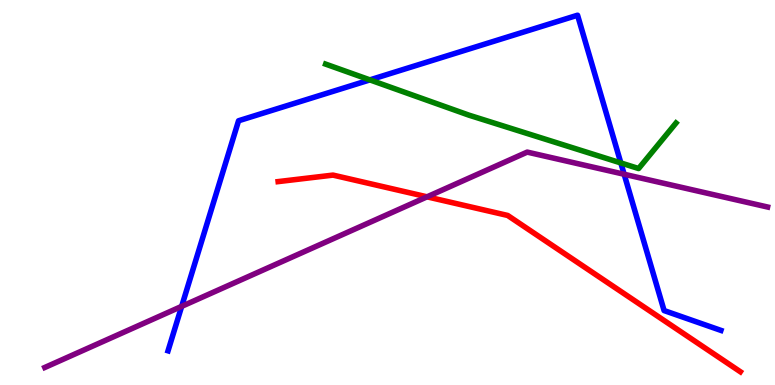[{'lines': ['blue', 'red'], 'intersections': []}, {'lines': ['green', 'red'], 'intersections': []}, {'lines': ['purple', 'red'], 'intersections': [{'x': 5.51, 'y': 4.89}]}, {'lines': ['blue', 'green'], 'intersections': [{'x': 4.77, 'y': 7.93}, {'x': 8.01, 'y': 5.77}]}, {'lines': ['blue', 'purple'], 'intersections': [{'x': 2.34, 'y': 2.04}, {'x': 8.05, 'y': 5.47}]}, {'lines': ['green', 'purple'], 'intersections': []}]